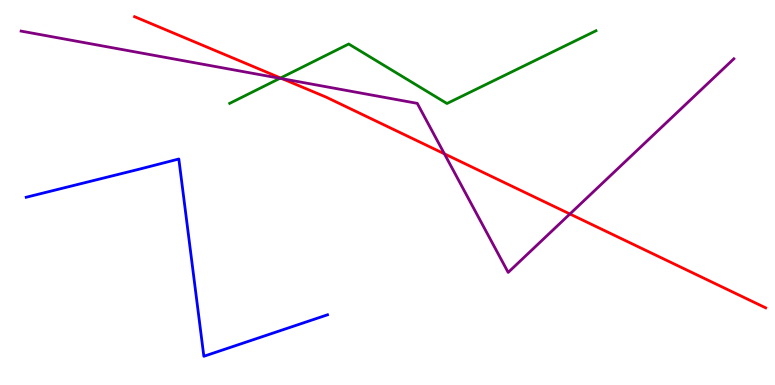[{'lines': ['blue', 'red'], 'intersections': []}, {'lines': ['green', 'red'], 'intersections': [{'x': 3.62, 'y': 7.97}]}, {'lines': ['purple', 'red'], 'intersections': [{'x': 3.64, 'y': 7.95}, {'x': 5.73, 'y': 6.0}, {'x': 7.35, 'y': 4.44}]}, {'lines': ['blue', 'green'], 'intersections': []}, {'lines': ['blue', 'purple'], 'intersections': []}, {'lines': ['green', 'purple'], 'intersections': [{'x': 3.61, 'y': 7.97}]}]